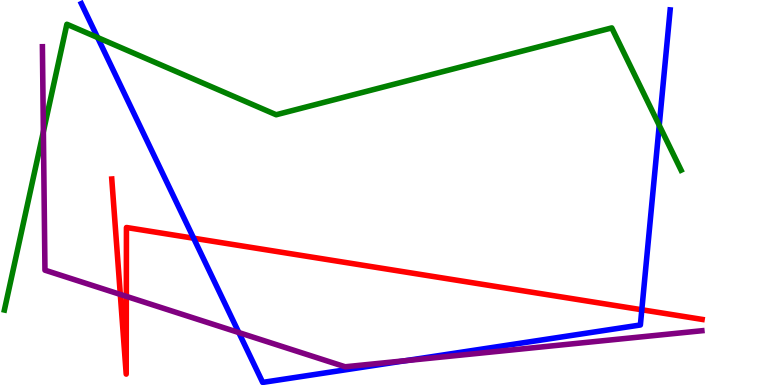[{'lines': ['blue', 'red'], 'intersections': [{'x': 2.5, 'y': 3.81}, {'x': 8.28, 'y': 1.95}]}, {'lines': ['green', 'red'], 'intersections': []}, {'lines': ['purple', 'red'], 'intersections': [{'x': 1.55, 'y': 2.35}, {'x': 1.63, 'y': 2.3}]}, {'lines': ['blue', 'green'], 'intersections': [{'x': 1.26, 'y': 9.03}, {'x': 8.51, 'y': 6.74}]}, {'lines': ['blue', 'purple'], 'intersections': [{'x': 3.08, 'y': 1.36}, {'x': 5.23, 'y': 0.632}]}, {'lines': ['green', 'purple'], 'intersections': [{'x': 0.56, 'y': 6.58}]}]